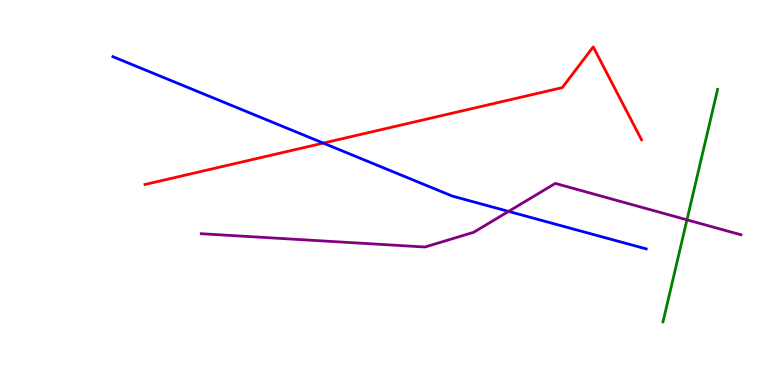[{'lines': ['blue', 'red'], 'intersections': [{'x': 4.17, 'y': 6.28}]}, {'lines': ['green', 'red'], 'intersections': []}, {'lines': ['purple', 'red'], 'intersections': []}, {'lines': ['blue', 'green'], 'intersections': []}, {'lines': ['blue', 'purple'], 'intersections': [{'x': 6.56, 'y': 4.51}]}, {'lines': ['green', 'purple'], 'intersections': [{'x': 8.86, 'y': 4.29}]}]